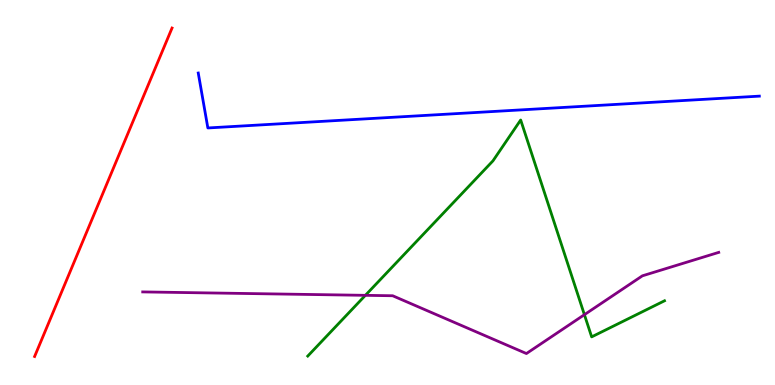[{'lines': ['blue', 'red'], 'intersections': []}, {'lines': ['green', 'red'], 'intersections': []}, {'lines': ['purple', 'red'], 'intersections': []}, {'lines': ['blue', 'green'], 'intersections': []}, {'lines': ['blue', 'purple'], 'intersections': []}, {'lines': ['green', 'purple'], 'intersections': [{'x': 4.71, 'y': 2.33}, {'x': 7.54, 'y': 1.83}]}]